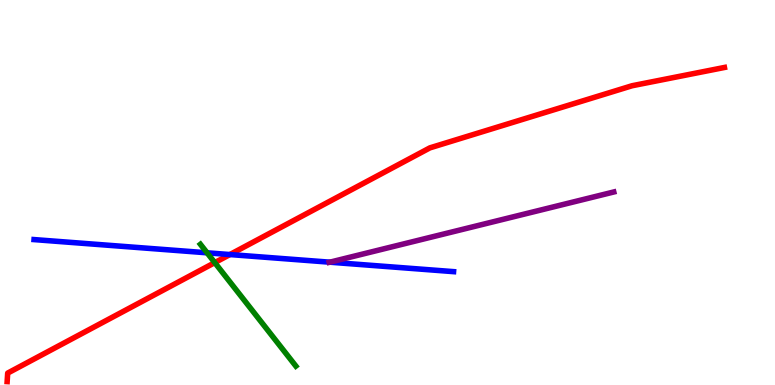[{'lines': ['blue', 'red'], 'intersections': [{'x': 2.97, 'y': 3.39}]}, {'lines': ['green', 'red'], 'intersections': [{'x': 2.77, 'y': 3.18}]}, {'lines': ['purple', 'red'], 'intersections': []}, {'lines': ['blue', 'green'], 'intersections': [{'x': 2.67, 'y': 3.43}]}, {'lines': ['blue', 'purple'], 'intersections': [{'x': 4.26, 'y': 3.19}]}, {'lines': ['green', 'purple'], 'intersections': []}]